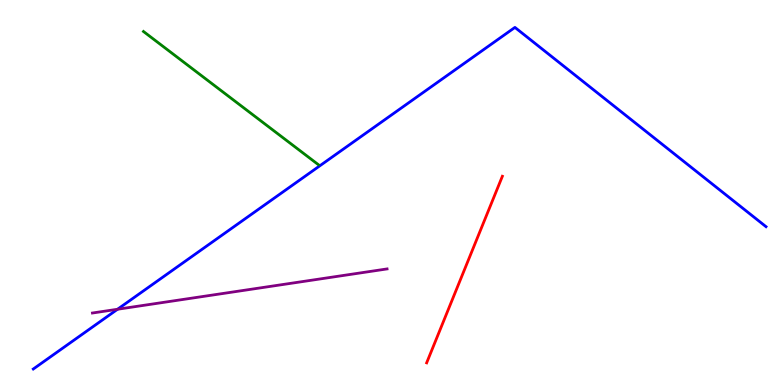[{'lines': ['blue', 'red'], 'intersections': []}, {'lines': ['green', 'red'], 'intersections': []}, {'lines': ['purple', 'red'], 'intersections': []}, {'lines': ['blue', 'green'], 'intersections': []}, {'lines': ['blue', 'purple'], 'intersections': [{'x': 1.52, 'y': 1.97}]}, {'lines': ['green', 'purple'], 'intersections': []}]